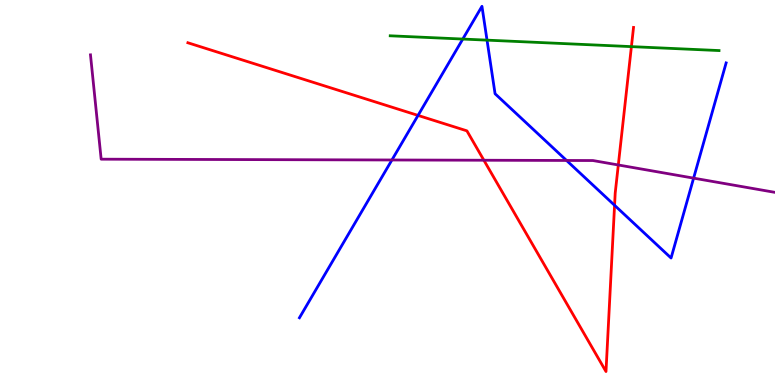[{'lines': ['blue', 'red'], 'intersections': [{'x': 5.39, 'y': 7.0}, {'x': 7.93, 'y': 4.67}]}, {'lines': ['green', 'red'], 'intersections': [{'x': 8.15, 'y': 8.79}]}, {'lines': ['purple', 'red'], 'intersections': [{'x': 6.24, 'y': 5.84}, {'x': 7.98, 'y': 5.71}]}, {'lines': ['blue', 'green'], 'intersections': [{'x': 5.97, 'y': 8.99}, {'x': 6.28, 'y': 8.96}]}, {'lines': ['blue', 'purple'], 'intersections': [{'x': 5.06, 'y': 5.84}, {'x': 7.31, 'y': 5.83}, {'x': 8.95, 'y': 5.37}]}, {'lines': ['green', 'purple'], 'intersections': []}]